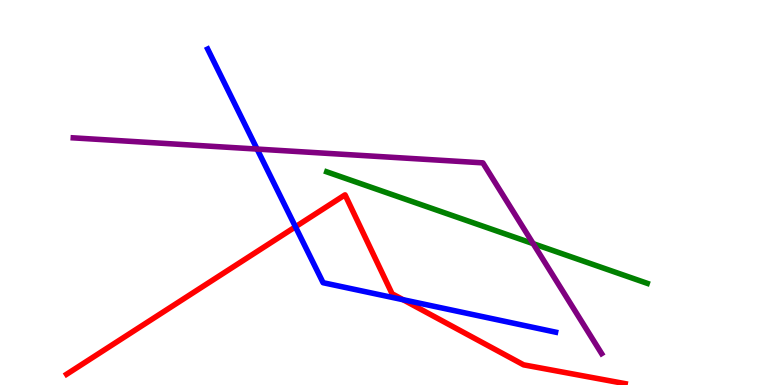[{'lines': ['blue', 'red'], 'intersections': [{'x': 3.81, 'y': 4.11}, {'x': 5.2, 'y': 2.22}]}, {'lines': ['green', 'red'], 'intersections': []}, {'lines': ['purple', 'red'], 'intersections': []}, {'lines': ['blue', 'green'], 'intersections': []}, {'lines': ['blue', 'purple'], 'intersections': [{'x': 3.32, 'y': 6.13}]}, {'lines': ['green', 'purple'], 'intersections': [{'x': 6.88, 'y': 3.67}]}]